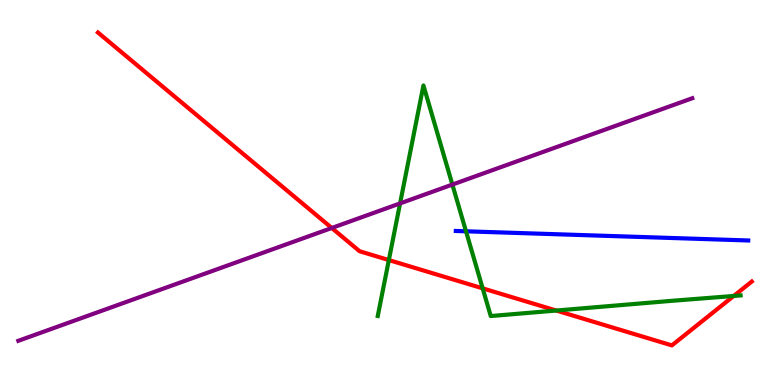[{'lines': ['blue', 'red'], 'intersections': []}, {'lines': ['green', 'red'], 'intersections': [{'x': 5.02, 'y': 3.25}, {'x': 6.23, 'y': 2.51}, {'x': 7.18, 'y': 1.93}, {'x': 9.47, 'y': 2.31}]}, {'lines': ['purple', 'red'], 'intersections': [{'x': 4.28, 'y': 4.08}]}, {'lines': ['blue', 'green'], 'intersections': [{'x': 6.01, 'y': 3.99}]}, {'lines': ['blue', 'purple'], 'intersections': []}, {'lines': ['green', 'purple'], 'intersections': [{'x': 5.16, 'y': 4.72}, {'x': 5.84, 'y': 5.21}]}]